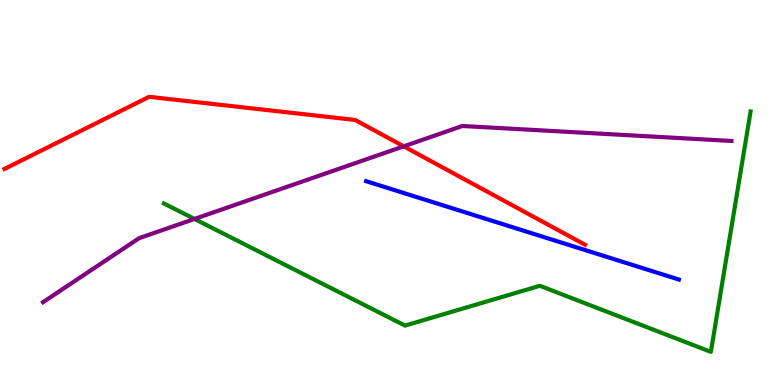[{'lines': ['blue', 'red'], 'intersections': []}, {'lines': ['green', 'red'], 'intersections': []}, {'lines': ['purple', 'red'], 'intersections': [{'x': 5.21, 'y': 6.2}]}, {'lines': ['blue', 'green'], 'intersections': []}, {'lines': ['blue', 'purple'], 'intersections': []}, {'lines': ['green', 'purple'], 'intersections': [{'x': 2.51, 'y': 4.31}]}]